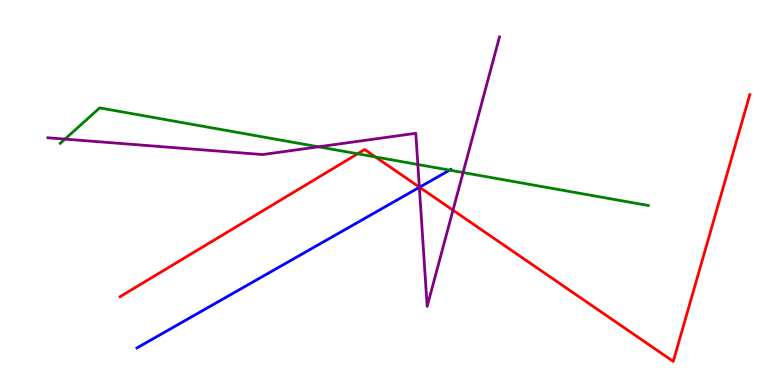[{'lines': ['blue', 'red'], 'intersections': [{'x': 5.41, 'y': 5.14}]}, {'lines': ['green', 'red'], 'intersections': [{'x': 4.61, 'y': 6.01}, {'x': 4.84, 'y': 5.92}]}, {'lines': ['purple', 'red'], 'intersections': [{'x': 5.41, 'y': 5.14}, {'x': 5.84, 'y': 4.54}]}, {'lines': ['blue', 'green'], 'intersections': [{'x': 5.8, 'y': 5.58}]}, {'lines': ['blue', 'purple'], 'intersections': [{'x': 5.41, 'y': 5.13}]}, {'lines': ['green', 'purple'], 'intersections': [{'x': 0.838, 'y': 6.39}, {'x': 4.11, 'y': 6.19}, {'x': 5.39, 'y': 5.73}, {'x': 5.98, 'y': 5.52}]}]